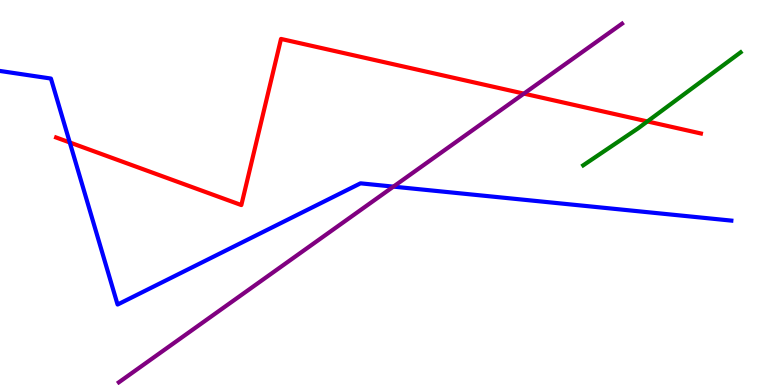[{'lines': ['blue', 'red'], 'intersections': [{'x': 0.9, 'y': 6.3}]}, {'lines': ['green', 'red'], 'intersections': [{'x': 8.35, 'y': 6.85}]}, {'lines': ['purple', 'red'], 'intersections': [{'x': 6.76, 'y': 7.57}]}, {'lines': ['blue', 'green'], 'intersections': []}, {'lines': ['blue', 'purple'], 'intersections': [{'x': 5.08, 'y': 5.15}]}, {'lines': ['green', 'purple'], 'intersections': []}]